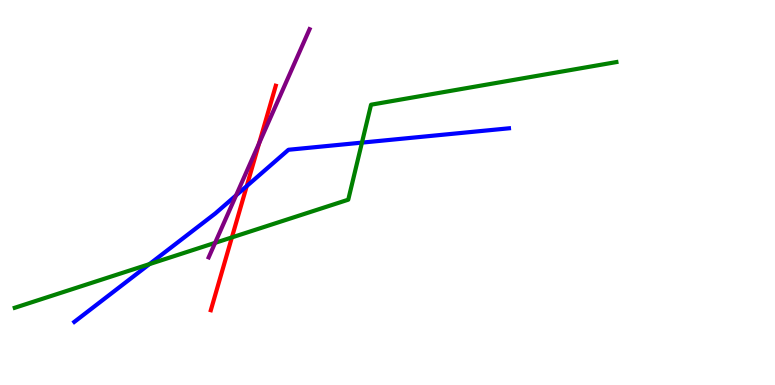[{'lines': ['blue', 'red'], 'intersections': [{'x': 3.18, 'y': 5.17}]}, {'lines': ['green', 'red'], 'intersections': [{'x': 2.99, 'y': 3.83}]}, {'lines': ['purple', 'red'], 'intersections': [{'x': 3.34, 'y': 6.28}]}, {'lines': ['blue', 'green'], 'intersections': [{'x': 1.93, 'y': 3.14}, {'x': 4.67, 'y': 6.3}]}, {'lines': ['blue', 'purple'], 'intersections': [{'x': 3.05, 'y': 4.93}]}, {'lines': ['green', 'purple'], 'intersections': [{'x': 2.78, 'y': 3.69}]}]